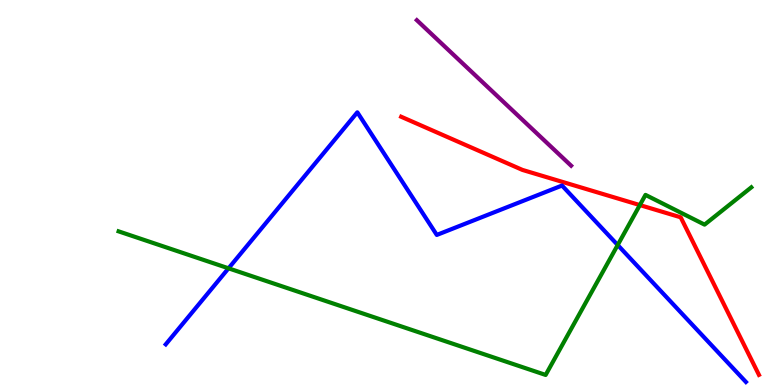[{'lines': ['blue', 'red'], 'intersections': []}, {'lines': ['green', 'red'], 'intersections': [{'x': 8.26, 'y': 4.67}]}, {'lines': ['purple', 'red'], 'intersections': []}, {'lines': ['blue', 'green'], 'intersections': [{'x': 2.95, 'y': 3.03}, {'x': 7.97, 'y': 3.64}]}, {'lines': ['blue', 'purple'], 'intersections': []}, {'lines': ['green', 'purple'], 'intersections': []}]